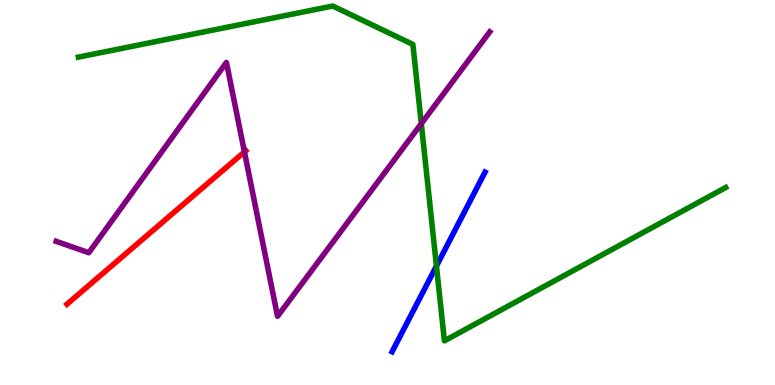[{'lines': ['blue', 'red'], 'intersections': []}, {'lines': ['green', 'red'], 'intersections': []}, {'lines': ['purple', 'red'], 'intersections': [{'x': 3.15, 'y': 6.06}]}, {'lines': ['blue', 'green'], 'intersections': [{'x': 5.63, 'y': 3.09}]}, {'lines': ['blue', 'purple'], 'intersections': []}, {'lines': ['green', 'purple'], 'intersections': [{'x': 5.44, 'y': 6.79}]}]